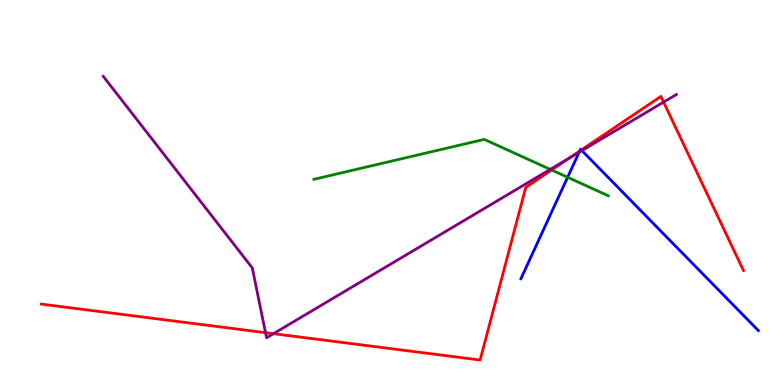[{'lines': ['blue', 'red'], 'intersections': [{'x': 7.48, 'y': 6.07}, {'x': 7.5, 'y': 6.1}]}, {'lines': ['green', 'red'], 'intersections': [{'x': 7.12, 'y': 5.58}]}, {'lines': ['purple', 'red'], 'intersections': [{'x': 3.43, 'y': 1.36}, {'x': 3.53, 'y': 1.33}, {'x': 7.35, 'y': 5.9}, {'x': 8.56, 'y': 7.35}]}, {'lines': ['blue', 'green'], 'intersections': [{'x': 7.32, 'y': 5.4}]}, {'lines': ['blue', 'purple'], 'intersections': [{'x': 7.47, 'y': 6.05}, {'x': 7.51, 'y': 6.09}]}, {'lines': ['green', 'purple'], 'intersections': [{'x': 7.1, 'y': 5.6}]}]